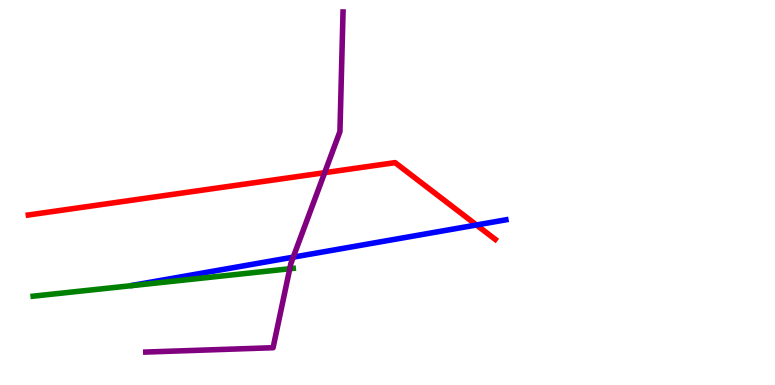[{'lines': ['blue', 'red'], 'intersections': [{'x': 6.15, 'y': 4.16}]}, {'lines': ['green', 'red'], 'intersections': []}, {'lines': ['purple', 'red'], 'intersections': [{'x': 4.19, 'y': 5.51}]}, {'lines': ['blue', 'green'], 'intersections': []}, {'lines': ['blue', 'purple'], 'intersections': [{'x': 3.78, 'y': 3.32}]}, {'lines': ['green', 'purple'], 'intersections': [{'x': 3.74, 'y': 3.02}]}]